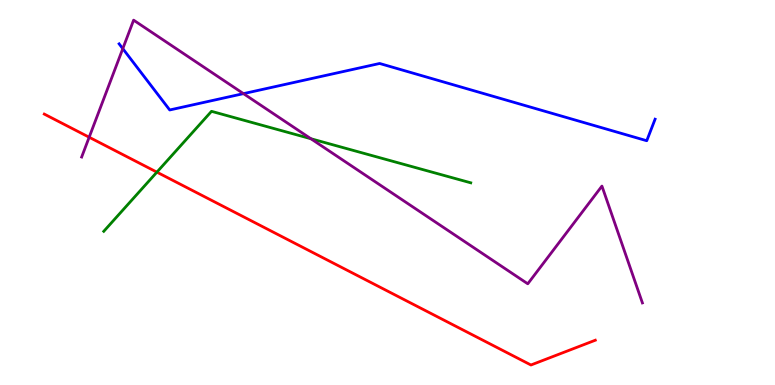[{'lines': ['blue', 'red'], 'intersections': []}, {'lines': ['green', 'red'], 'intersections': [{'x': 2.02, 'y': 5.53}]}, {'lines': ['purple', 'red'], 'intersections': [{'x': 1.15, 'y': 6.44}]}, {'lines': ['blue', 'green'], 'intersections': []}, {'lines': ['blue', 'purple'], 'intersections': [{'x': 1.58, 'y': 8.74}, {'x': 3.14, 'y': 7.57}]}, {'lines': ['green', 'purple'], 'intersections': [{'x': 4.01, 'y': 6.4}]}]